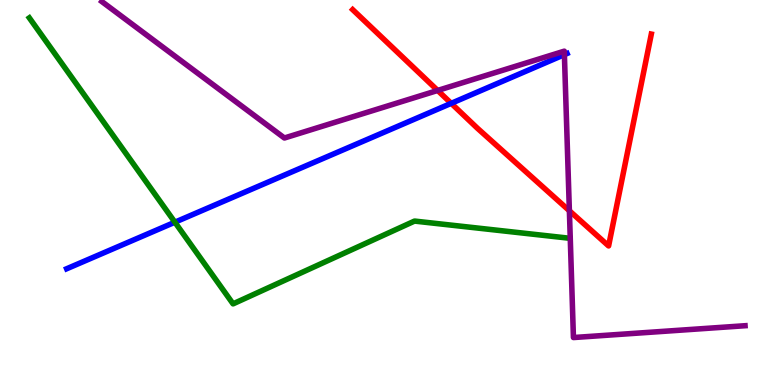[{'lines': ['blue', 'red'], 'intersections': [{'x': 5.82, 'y': 7.32}]}, {'lines': ['green', 'red'], 'intersections': []}, {'lines': ['purple', 'red'], 'intersections': [{'x': 5.65, 'y': 7.65}, {'x': 7.35, 'y': 4.53}]}, {'lines': ['blue', 'green'], 'intersections': [{'x': 2.26, 'y': 4.23}]}, {'lines': ['blue', 'purple'], 'intersections': [{'x': 7.28, 'y': 8.58}]}, {'lines': ['green', 'purple'], 'intersections': []}]